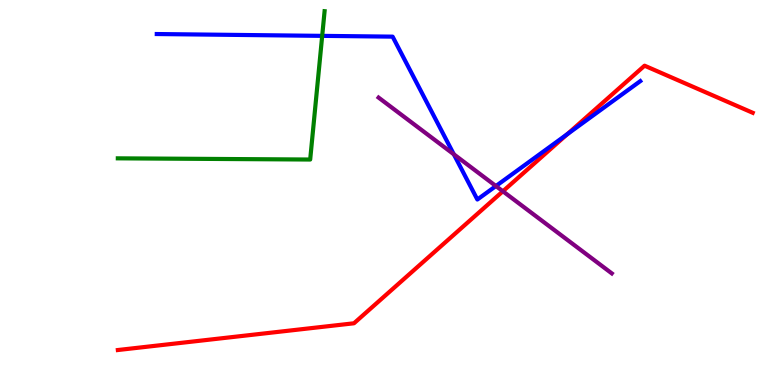[{'lines': ['blue', 'red'], 'intersections': [{'x': 7.32, 'y': 6.52}]}, {'lines': ['green', 'red'], 'intersections': []}, {'lines': ['purple', 'red'], 'intersections': [{'x': 6.49, 'y': 5.03}]}, {'lines': ['blue', 'green'], 'intersections': [{'x': 4.16, 'y': 9.07}]}, {'lines': ['blue', 'purple'], 'intersections': [{'x': 5.86, 'y': 5.99}, {'x': 6.4, 'y': 5.17}]}, {'lines': ['green', 'purple'], 'intersections': []}]